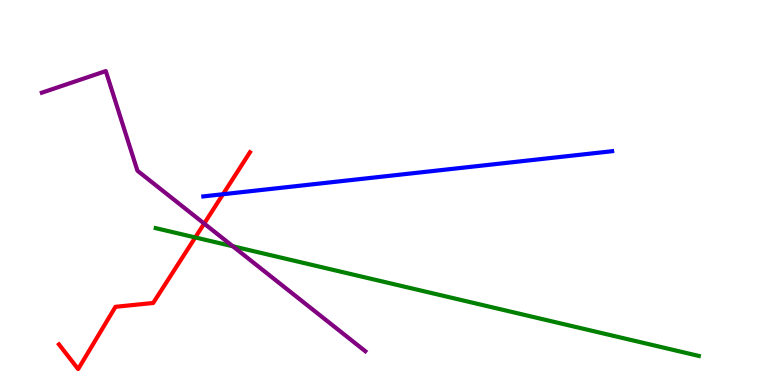[{'lines': ['blue', 'red'], 'intersections': [{'x': 2.88, 'y': 4.96}]}, {'lines': ['green', 'red'], 'intersections': [{'x': 2.52, 'y': 3.83}]}, {'lines': ['purple', 'red'], 'intersections': [{'x': 2.63, 'y': 4.19}]}, {'lines': ['blue', 'green'], 'intersections': []}, {'lines': ['blue', 'purple'], 'intersections': []}, {'lines': ['green', 'purple'], 'intersections': [{'x': 3.0, 'y': 3.6}]}]